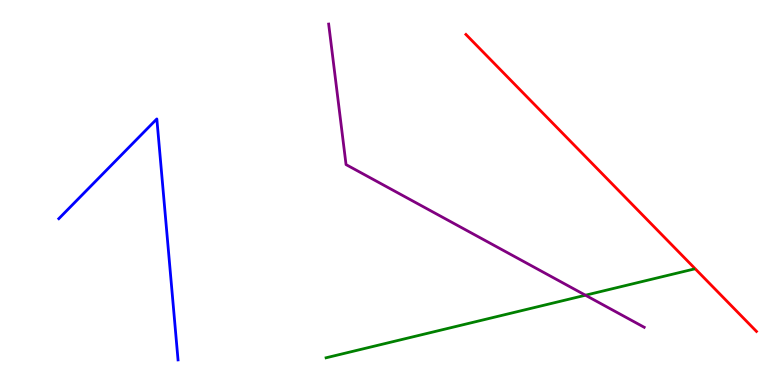[{'lines': ['blue', 'red'], 'intersections': []}, {'lines': ['green', 'red'], 'intersections': []}, {'lines': ['purple', 'red'], 'intersections': []}, {'lines': ['blue', 'green'], 'intersections': []}, {'lines': ['blue', 'purple'], 'intersections': []}, {'lines': ['green', 'purple'], 'intersections': [{'x': 7.55, 'y': 2.33}]}]